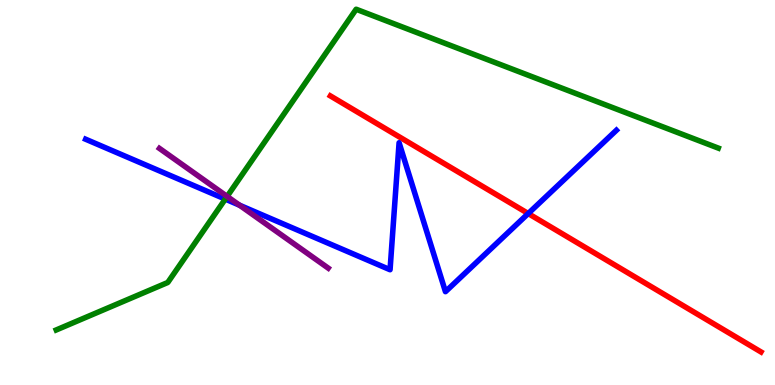[{'lines': ['blue', 'red'], 'intersections': [{'x': 6.82, 'y': 4.45}]}, {'lines': ['green', 'red'], 'intersections': []}, {'lines': ['purple', 'red'], 'intersections': []}, {'lines': ['blue', 'green'], 'intersections': [{'x': 2.91, 'y': 4.83}]}, {'lines': ['blue', 'purple'], 'intersections': [{'x': 3.09, 'y': 4.67}]}, {'lines': ['green', 'purple'], 'intersections': [{'x': 2.93, 'y': 4.9}]}]